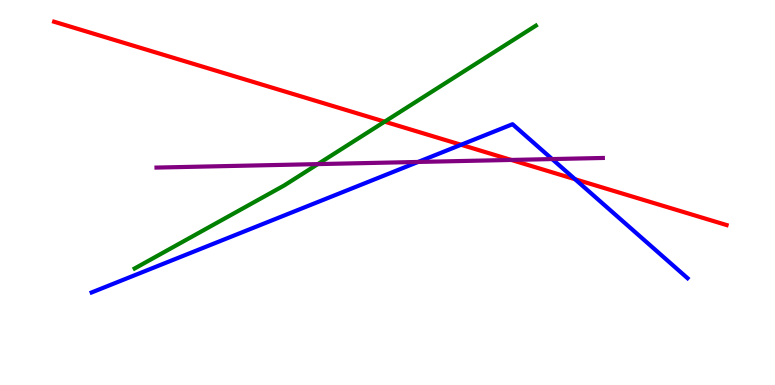[{'lines': ['blue', 'red'], 'intersections': [{'x': 5.95, 'y': 6.24}, {'x': 7.42, 'y': 5.34}]}, {'lines': ['green', 'red'], 'intersections': [{'x': 4.96, 'y': 6.84}]}, {'lines': ['purple', 'red'], 'intersections': [{'x': 6.6, 'y': 5.85}]}, {'lines': ['blue', 'green'], 'intersections': []}, {'lines': ['blue', 'purple'], 'intersections': [{'x': 5.4, 'y': 5.79}, {'x': 7.12, 'y': 5.87}]}, {'lines': ['green', 'purple'], 'intersections': [{'x': 4.1, 'y': 5.74}]}]